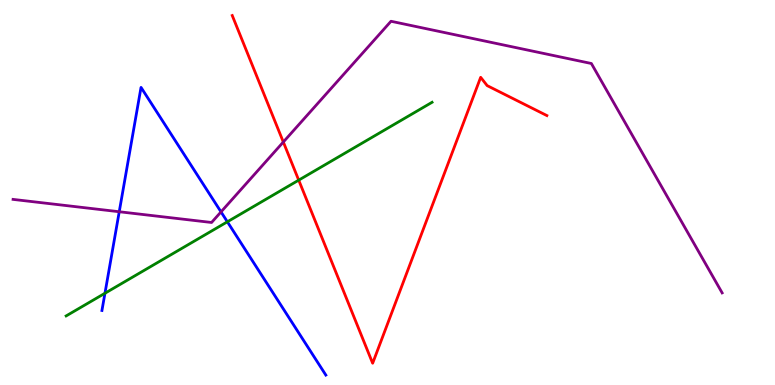[{'lines': ['blue', 'red'], 'intersections': []}, {'lines': ['green', 'red'], 'intersections': [{'x': 3.85, 'y': 5.32}]}, {'lines': ['purple', 'red'], 'intersections': [{'x': 3.66, 'y': 6.31}]}, {'lines': ['blue', 'green'], 'intersections': [{'x': 1.35, 'y': 2.38}, {'x': 2.93, 'y': 4.24}]}, {'lines': ['blue', 'purple'], 'intersections': [{'x': 1.54, 'y': 4.5}, {'x': 2.85, 'y': 4.5}]}, {'lines': ['green', 'purple'], 'intersections': []}]